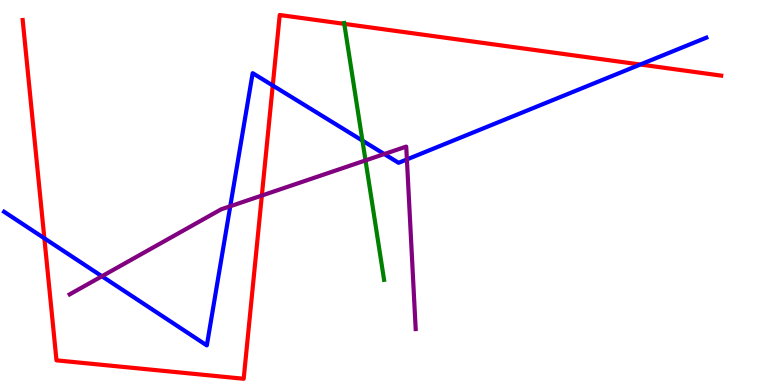[{'lines': ['blue', 'red'], 'intersections': [{'x': 0.572, 'y': 3.81}, {'x': 3.52, 'y': 7.78}, {'x': 8.26, 'y': 8.32}]}, {'lines': ['green', 'red'], 'intersections': [{'x': 4.44, 'y': 9.38}]}, {'lines': ['purple', 'red'], 'intersections': [{'x': 3.38, 'y': 4.92}]}, {'lines': ['blue', 'green'], 'intersections': [{'x': 4.68, 'y': 6.35}]}, {'lines': ['blue', 'purple'], 'intersections': [{'x': 1.32, 'y': 2.82}, {'x': 2.97, 'y': 4.64}, {'x': 4.96, 'y': 6.0}, {'x': 5.25, 'y': 5.86}]}, {'lines': ['green', 'purple'], 'intersections': [{'x': 4.72, 'y': 5.83}]}]